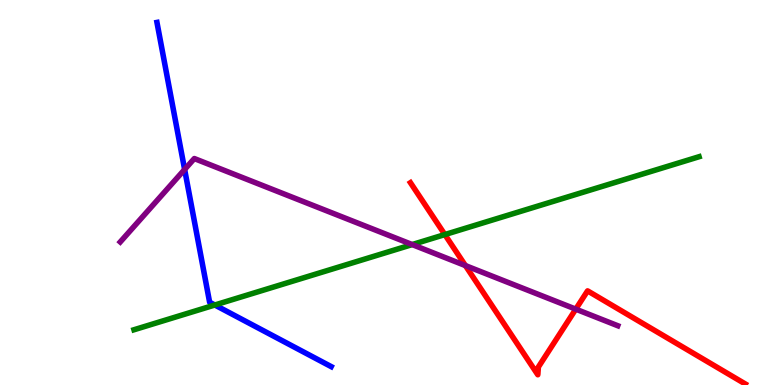[{'lines': ['blue', 'red'], 'intersections': []}, {'lines': ['green', 'red'], 'intersections': [{'x': 5.74, 'y': 3.91}]}, {'lines': ['purple', 'red'], 'intersections': [{'x': 6.01, 'y': 3.1}, {'x': 7.43, 'y': 1.97}]}, {'lines': ['blue', 'green'], 'intersections': [{'x': 2.77, 'y': 2.08}]}, {'lines': ['blue', 'purple'], 'intersections': [{'x': 2.38, 'y': 5.6}]}, {'lines': ['green', 'purple'], 'intersections': [{'x': 5.32, 'y': 3.65}]}]